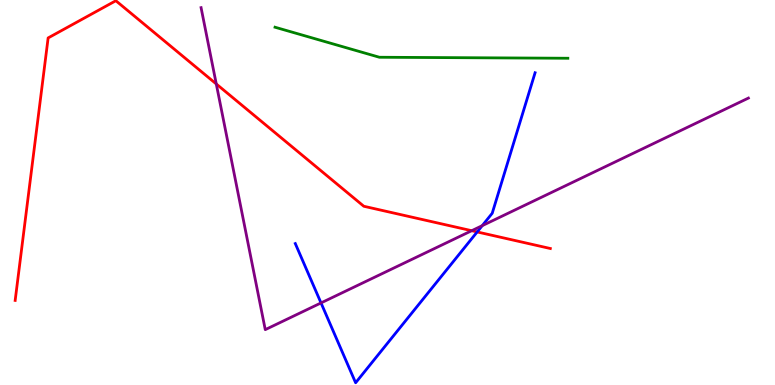[{'lines': ['blue', 'red'], 'intersections': [{'x': 6.16, 'y': 3.98}]}, {'lines': ['green', 'red'], 'intersections': []}, {'lines': ['purple', 'red'], 'intersections': [{'x': 2.79, 'y': 7.82}, {'x': 6.09, 'y': 4.01}]}, {'lines': ['blue', 'green'], 'intersections': []}, {'lines': ['blue', 'purple'], 'intersections': [{'x': 4.14, 'y': 2.13}, {'x': 6.22, 'y': 4.14}]}, {'lines': ['green', 'purple'], 'intersections': []}]